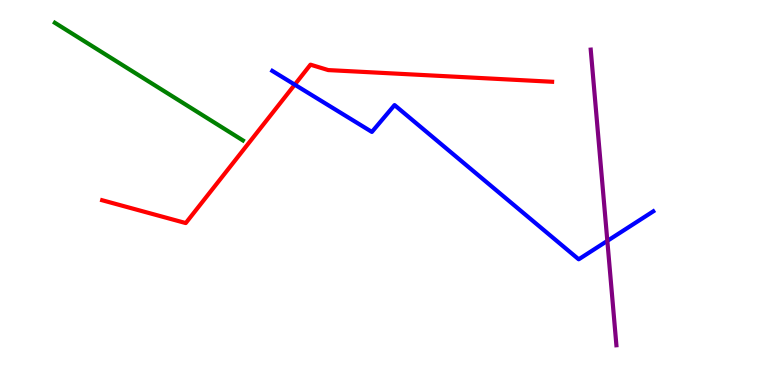[{'lines': ['blue', 'red'], 'intersections': [{'x': 3.8, 'y': 7.8}]}, {'lines': ['green', 'red'], 'intersections': []}, {'lines': ['purple', 'red'], 'intersections': []}, {'lines': ['blue', 'green'], 'intersections': []}, {'lines': ['blue', 'purple'], 'intersections': [{'x': 7.84, 'y': 3.74}]}, {'lines': ['green', 'purple'], 'intersections': []}]